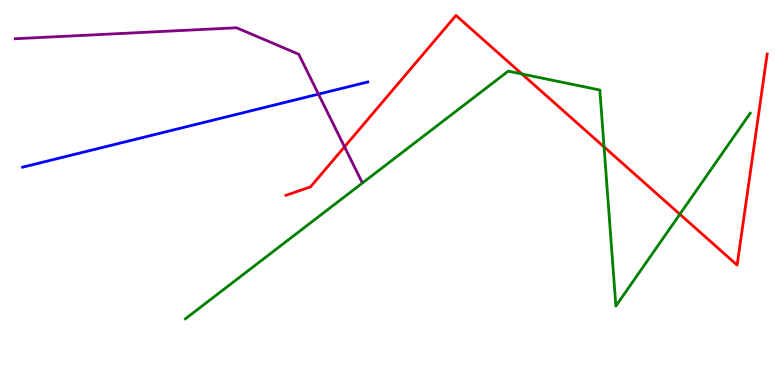[{'lines': ['blue', 'red'], 'intersections': []}, {'lines': ['green', 'red'], 'intersections': [{'x': 6.73, 'y': 8.08}, {'x': 7.79, 'y': 6.18}, {'x': 8.77, 'y': 4.44}]}, {'lines': ['purple', 'red'], 'intersections': [{'x': 4.45, 'y': 6.19}]}, {'lines': ['blue', 'green'], 'intersections': []}, {'lines': ['blue', 'purple'], 'intersections': [{'x': 4.11, 'y': 7.55}]}, {'lines': ['green', 'purple'], 'intersections': []}]